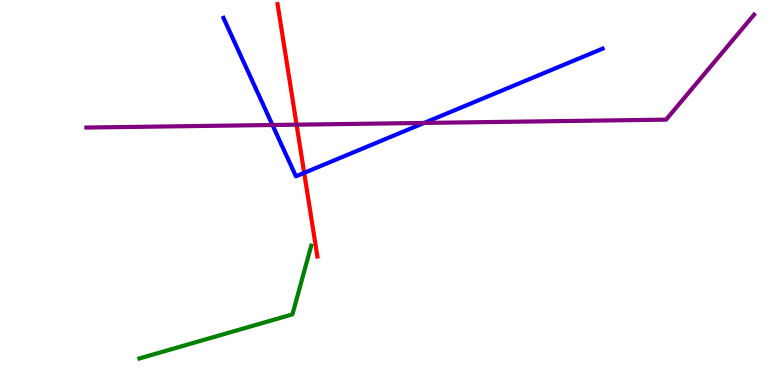[{'lines': ['blue', 'red'], 'intersections': [{'x': 3.92, 'y': 5.51}]}, {'lines': ['green', 'red'], 'intersections': []}, {'lines': ['purple', 'red'], 'intersections': [{'x': 3.83, 'y': 6.76}]}, {'lines': ['blue', 'green'], 'intersections': []}, {'lines': ['blue', 'purple'], 'intersections': [{'x': 3.52, 'y': 6.75}, {'x': 5.47, 'y': 6.81}]}, {'lines': ['green', 'purple'], 'intersections': []}]